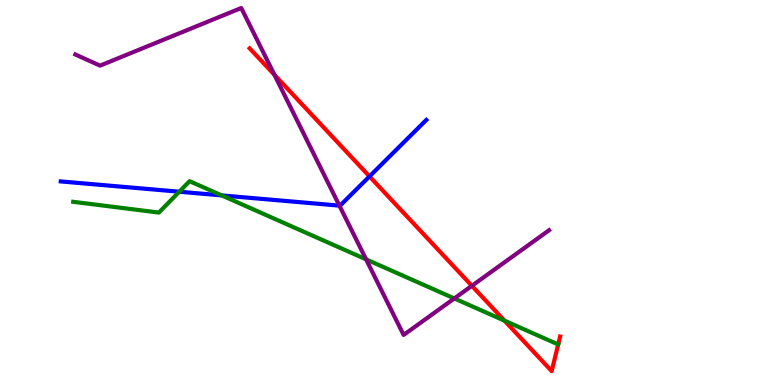[{'lines': ['blue', 'red'], 'intersections': [{'x': 4.77, 'y': 5.42}]}, {'lines': ['green', 'red'], 'intersections': [{'x': 6.51, 'y': 1.67}]}, {'lines': ['purple', 'red'], 'intersections': [{'x': 3.54, 'y': 8.06}, {'x': 6.09, 'y': 2.58}]}, {'lines': ['blue', 'green'], 'intersections': [{'x': 2.31, 'y': 5.02}, {'x': 2.86, 'y': 4.92}]}, {'lines': ['blue', 'purple'], 'intersections': [{'x': 4.38, 'y': 4.66}]}, {'lines': ['green', 'purple'], 'intersections': [{'x': 4.72, 'y': 3.26}, {'x': 5.86, 'y': 2.25}]}]